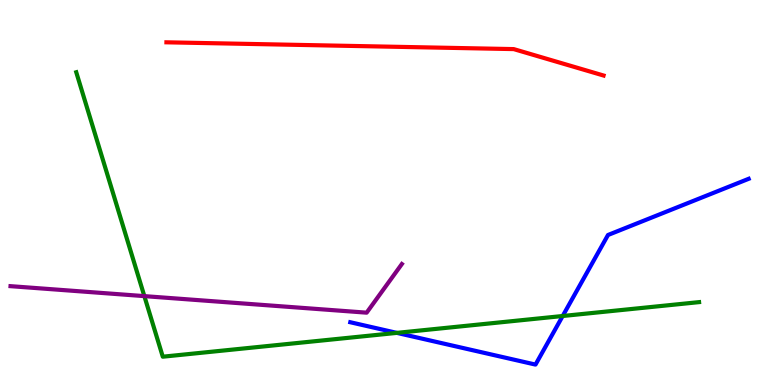[{'lines': ['blue', 'red'], 'intersections': []}, {'lines': ['green', 'red'], 'intersections': []}, {'lines': ['purple', 'red'], 'intersections': []}, {'lines': ['blue', 'green'], 'intersections': [{'x': 5.12, 'y': 1.35}, {'x': 7.26, 'y': 1.79}]}, {'lines': ['blue', 'purple'], 'intersections': []}, {'lines': ['green', 'purple'], 'intersections': [{'x': 1.86, 'y': 2.31}]}]